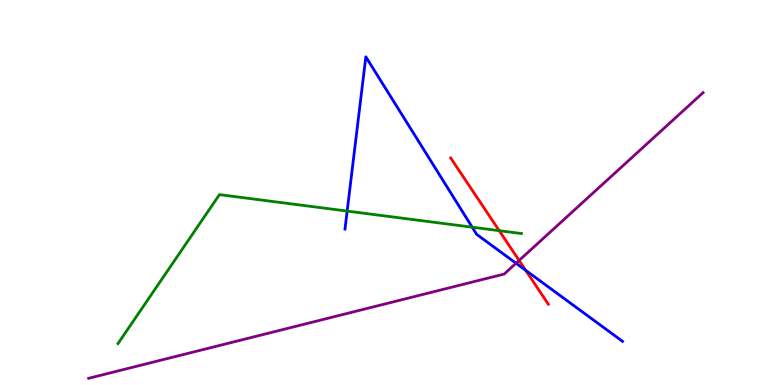[{'lines': ['blue', 'red'], 'intersections': [{'x': 6.78, 'y': 2.98}]}, {'lines': ['green', 'red'], 'intersections': [{'x': 6.44, 'y': 4.01}]}, {'lines': ['purple', 'red'], 'intersections': [{'x': 6.7, 'y': 3.24}]}, {'lines': ['blue', 'green'], 'intersections': [{'x': 4.48, 'y': 4.52}, {'x': 6.09, 'y': 4.1}]}, {'lines': ['blue', 'purple'], 'intersections': [{'x': 6.66, 'y': 3.16}]}, {'lines': ['green', 'purple'], 'intersections': []}]